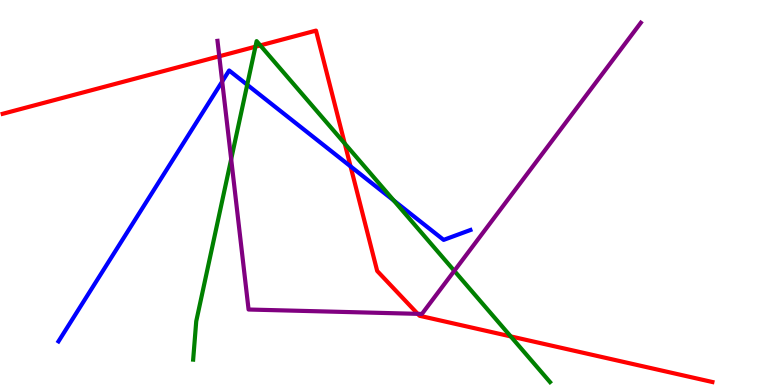[{'lines': ['blue', 'red'], 'intersections': [{'x': 4.52, 'y': 5.68}]}, {'lines': ['green', 'red'], 'intersections': [{'x': 3.3, 'y': 8.79}, {'x': 3.36, 'y': 8.82}, {'x': 4.45, 'y': 6.27}, {'x': 6.59, 'y': 1.26}]}, {'lines': ['purple', 'red'], 'intersections': [{'x': 2.83, 'y': 8.54}, {'x': 5.39, 'y': 1.85}]}, {'lines': ['blue', 'green'], 'intersections': [{'x': 3.19, 'y': 7.8}, {'x': 5.08, 'y': 4.79}]}, {'lines': ['blue', 'purple'], 'intersections': [{'x': 2.87, 'y': 7.88}]}, {'lines': ['green', 'purple'], 'intersections': [{'x': 2.98, 'y': 5.87}, {'x': 5.86, 'y': 2.96}]}]